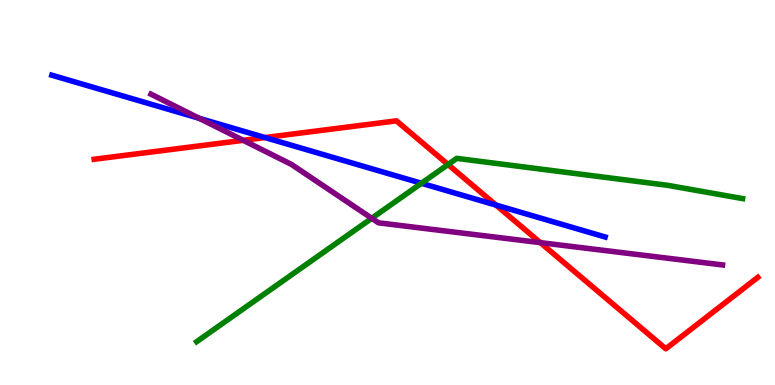[{'lines': ['blue', 'red'], 'intersections': [{'x': 3.42, 'y': 6.43}, {'x': 6.4, 'y': 4.67}]}, {'lines': ['green', 'red'], 'intersections': [{'x': 5.78, 'y': 5.73}]}, {'lines': ['purple', 'red'], 'intersections': [{'x': 3.14, 'y': 6.36}, {'x': 6.97, 'y': 3.7}]}, {'lines': ['blue', 'green'], 'intersections': [{'x': 5.44, 'y': 5.24}]}, {'lines': ['blue', 'purple'], 'intersections': [{'x': 2.57, 'y': 6.93}]}, {'lines': ['green', 'purple'], 'intersections': [{'x': 4.8, 'y': 4.33}]}]